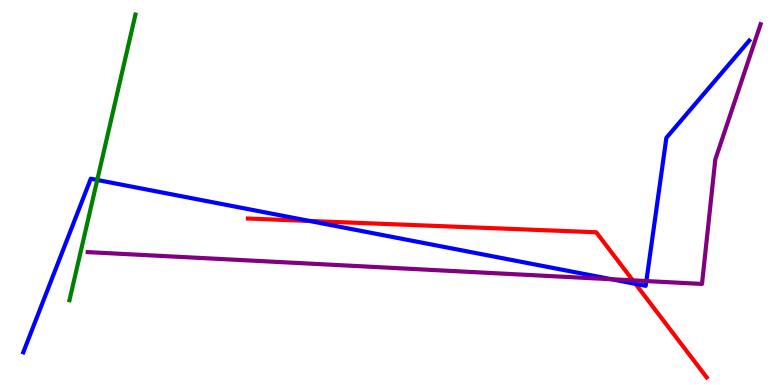[{'lines': ['blue', 'red'], 'intersections': [{'x': 4.0, 'y': 4.26}, {'x': 8.2, 'y': 2.63}]}, {'lines': ['green', 'red'], 'intersections': []}, {'lines': ['purple', 'red'], 'intersections': [{'x': 8.17, 'y': 2.72}]}, {'lines': ['blue', 'green'], 'intersections': [{'x': 1.25, 'y': 5.33}]}, {'lines': ['blue', 'purple'], 'intersections': [{'x': 7.89, 'y': 2.75}, {'x': 8.34, 'y': 2.7}]}, {'lines': ['green', 'purple'], 'intersections': []}]